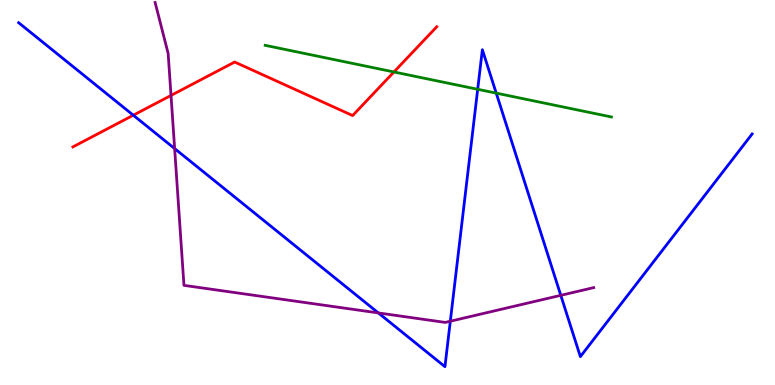[{'lines': ['blue', 'red'], 'intersections': [{'x': 1.72, 'y': 7.01}]}, {'lines': ['green', 'red'], 'intersections': [{'x': 5.08, 'y': 8.13}]}, {'lines': ['purple', 'red'], 'intersections': [{'x': 2.21, 'y': 7.52}]}, {'lines': ['blue', 'green'], 'intersections': [{'x': 6.16, 'y': 7.68}, {'x': 6.4, 'y': 7.58}]}, {'lines': ['blue', 'purple'], 'intersections': [{'x': 2.25, 'y': 6.14}, {'x': 4.88, 'y': 1.87}, {'x': 5.81, 'y': 1.66}, {'x': 7.24, 'y': 2.33}]}, {'lines': ['green', 'purple'], 'intersections': []}]